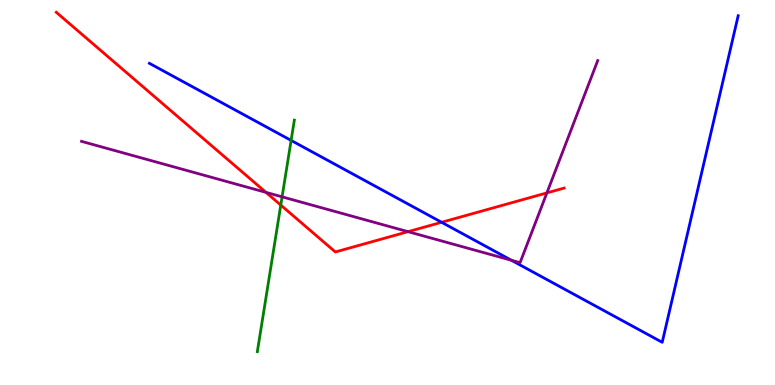[{'lines': ['blue', 'red'], 'intersections': [{'x': 5.7, 'y': 4.23}]}, {'lines': ['green', 'red'], 'intersections': [{'x': 3.62, 'y': 4.67}]}, {'lines': ['purple', 'red'], 'intersections': [{'x': 3.43, 'y': 5.0}, {'x': 5.26, 'y': 3.98}, {'x': 7.06, 'y': 4.99}]}, {'lines': ['blue', 'green'], 'intersections': [{'x': 3.76, 'y': 6.35}]}, {'lines': ['blue', 'purple'], 'intersections': [{'x': 6.6, 'y': 3.24}]}, {'lines': ['green', 'purple'], 'intersections': [{'x': 3.64, 'y': 4.89}]}]